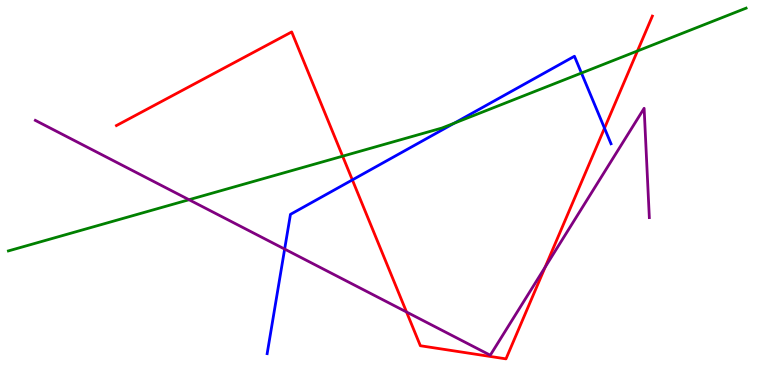[{'lines': ['blue', 'red'], 'intersections': [{'x': 4.55, 'y': 5.33}, {'x': 7.8, 'y': 6.67}]}, {'lines': ['green', 'red'], 'intersections': [{'x': 4.42, 'y': 5.94}, {'x': 8.23, 'y': 8.68}]}, {'lines': ['purple', 'red'], 'intersections': [{'x': 5.25, 'y': 1.9}, {'x': 7.03, 'y': 3.06}]}, {'lines': ['blue', 'green'], 'intersections': [{'x': 5.86, 'y': 6.8}, {'x': 7.5, 'y': 8.1}]}, {'lines': ['blue', 'purple'], 'intersections': [{'x': 3.67, 'y': 3.53}]}, {'lines': ['green', 'purple'], 'intersections': [{'x': 2.44, 'y': 4.81}]}]